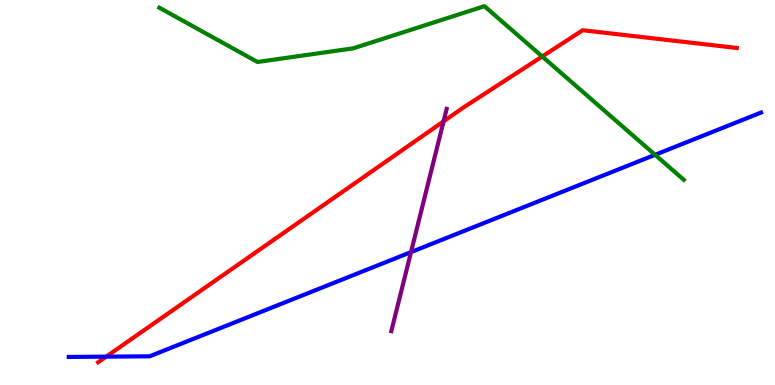[{'lines': ['blue', 'red'], 'intersections': [{'x': 1.37, 'y': 0.737}]}, {'lines': ['green', 'red'], 'intersections': [{'x': 7.0, 'y': 8.53}]}, {'lines': ['purple', 'red'], 'intersections': [{'x': 5.72, 'y': 6.85}]}, {'lines': ['blue', 'green'], 'intersections': [{'x': 8.45, 'y': 5.98}]}, {'lines': ['blue', 'purple'], 'intersections': [{'x': 5.3, 'y': 3.45}]}, {'lines': ['green', 'purple'], 'intersections': []}]